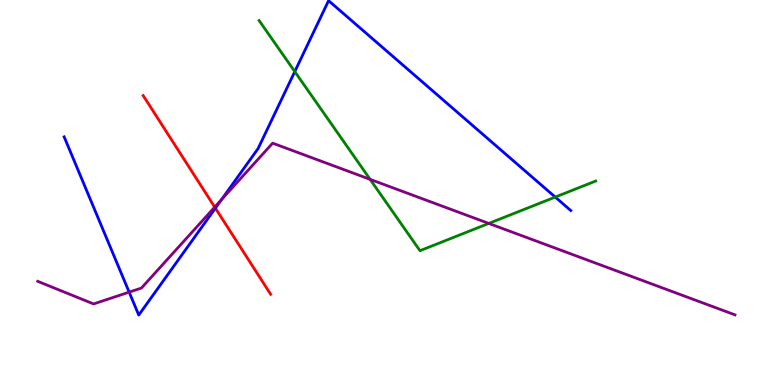[{'lines': ['blue', 'red'], 'intersections': [{'x': 2.78, 'y': 4.59}]}, {'lines': ['green', 'red'], 'intersections': []}, {'lines': ['purple', 'red'], 'intersections': [{'x': 2.77, 'y': 4.62}]}, {'lines': ['blue', 'green'], 'intersections': [{'x': 3.8, 'y': 8.14}, {'x': 7.16, 'y': 4.88}]}, {'lines': ['blue', 'purple'], 'intersections': [{'x': 1.67, 'y': 2.41}, {'x': 2.86, 'y': 4.81}]}, {'lines': ['green', 'purple'], 'intersections': [{'x': 4.78, 'y': 5.34}, {'x': 6.31, 'y': 4.2}]}]